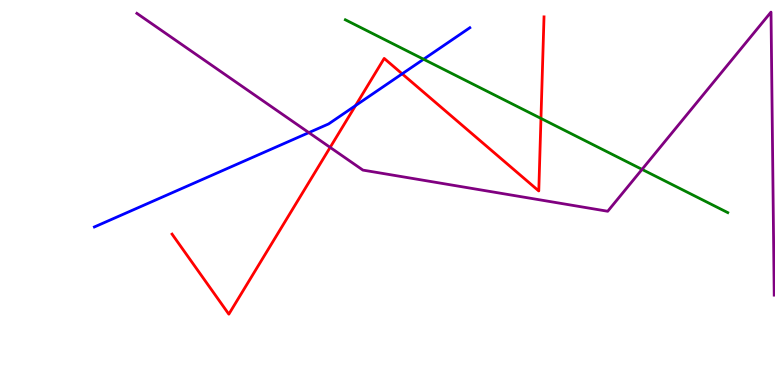[{'lines': ['blue', 'red'], 'intersections': [{'x': 4.59, 'y': 7.26}, {'x': 5.19, 'y': 8.08}]}, {'lines': ['green', 'red'], 'intersections': [{'x': 6.98, 'y': 6.92}]}, {'lines': ['purple', 'red'], 'intersections': [{'x': 4.26, 'y': 6.17}]}, {'lines': ['blue', 'green'], 'intersections': [{'x': 5.47, 'y': 8.46}]}, {'lines': ['blue', 'purple'], 'intersections': [{'x': 3.99, 'y': 6.56}]}, {'lines': ['green', 'purple'], 'intersections': [{'x': 8.28, 'y': 5.6}]}]